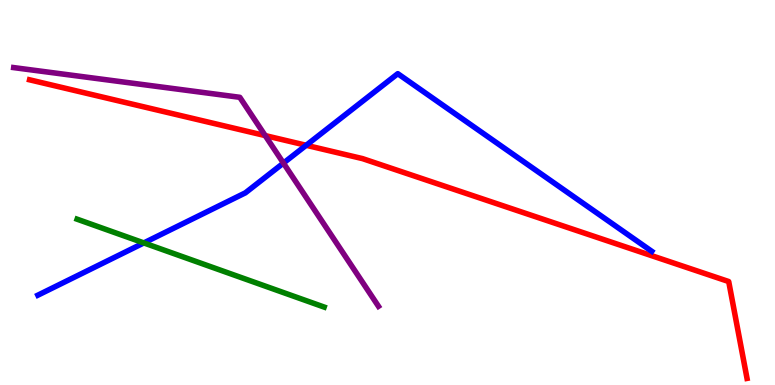[{'lines': ['blue', 'red'], 'intersections': [{'x': 3.95, 'y': 6.23}]}, {'lines': ['green', 'red'], 'intersections': []}, {'lines': ['purple', 'red'], 'intersections': [{'x': 3.42, 'y': 6.48}]}, {'lines': ['blue', 'green'], 'intersections': [{'x': 1.86, 'y': 3.69}]}, {'lines': ['blue', 'purple'], 'intersections': [{'x': 3.66, 'y': 5.76}]}, {'lines': ['green', 'purple'], 'intersections': []}]